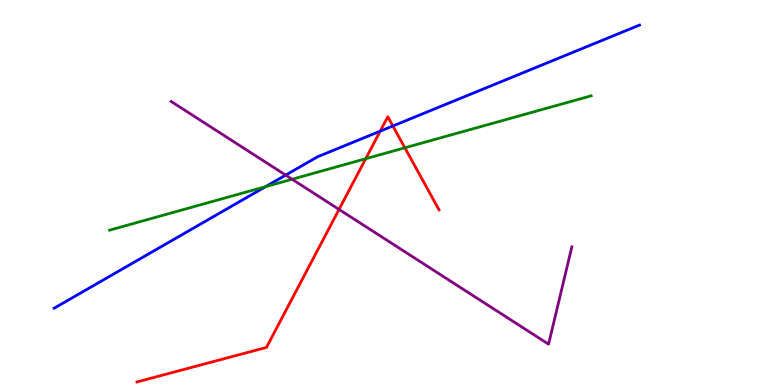[{'lines': ['blue', 'red'], 'intersections': [{'x': 4.91, 'y': 6.59}, {'x': 5.07, 'y': 6.73}]}, {'lines': ['green', 'red'], 'intersections': [{'x': 4.72, 'y': 5.88}, {'x': 5.22, 'y': 6.16}]}, {'lines': ['purple', 'red'], 'intersections': [{'x': 4.37, 'y': 4.56}]}, {'lines': ['blue', 'green'], 'intersections': [{'x': 3.43, 'y': 5.15}]}, {'lines': ['blue', 'purple'], 'intersections': [{'x': 3.69, 'y': 5.45}]}, {'lines': ['green', 'purple'], 'intersections': [{'x': 3.77, 'y': 5.34}]}]